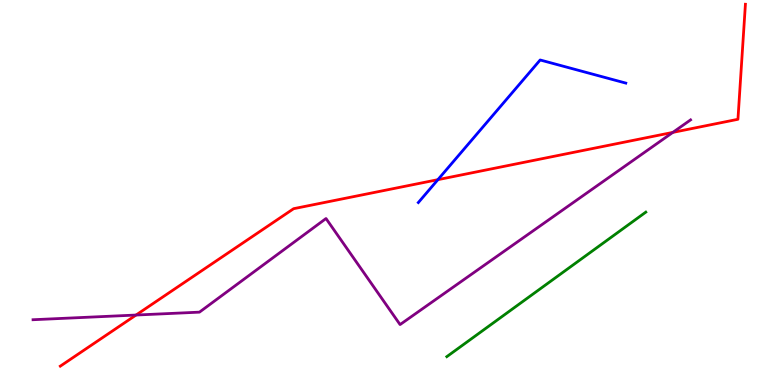[{'lines': ['blue', 'red'], 'intersections': [{'x': 5.65, 'y': 5.33}]}, {'lines': ['green', 'red'], 'intersections': []}, {'lines': ['purple', 'red'], 'intersections': [{'x': 1.76, 'y': 1.82}, {'x': 8.68, 'y': 6.56}]}, {'lines': ['blue', 'green'], 'intersections': []}, {'lines': ['blue', 'purple'], 'intersections': []}, {'lines': ['green', 'purple'], 'intersections': []}]